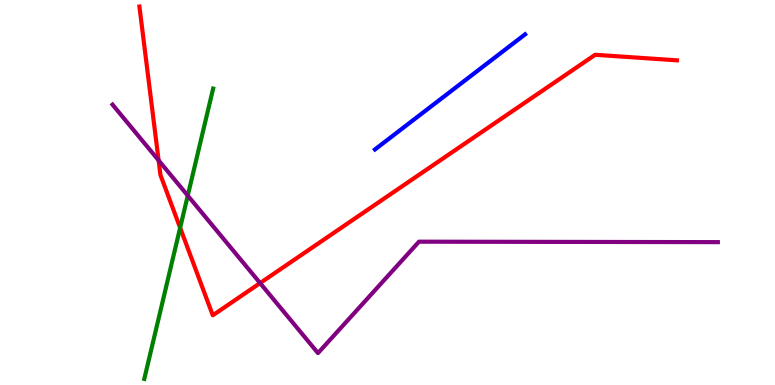[{'lines': ['blue', 'red'], 'intersections': []}, {'lines': ['green', 'red'], 'intersections': [{'x': 2.32, 'y': 4.08}]}, {'lines': ['purple', 'red'], 'intersections': [{'x': 2.05, 'y': 5.84}, {'x': 3.36, 'y': 2.65}]}, {'lines': ['blue', 'green'], 'intersections': []}, {'lines': ['blue', 'purple'], 'intersections': []}, {'lines': ['green', 'purple'], 'intersections': [{'x': 2.42, 'y': 4.92}]}]